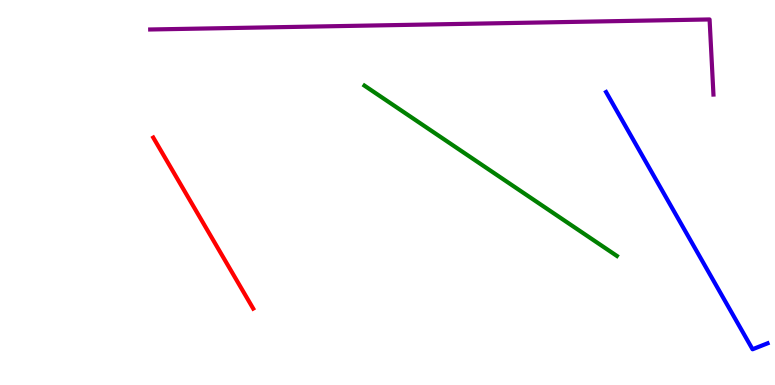[{'lines': ['blue', 'red'], 'intersections': []}, {'lines': ['green', 'red'], 'intersections': []}, {'lines': ['purple', 'red'], 'intersections': []}, {'lines': ['blue', 'green'], 'intersections': []}, {'lines': ['blue', 'purple'], 'intersections': []}, {'lines': ['green', 'purple'], 'intersections': []}]